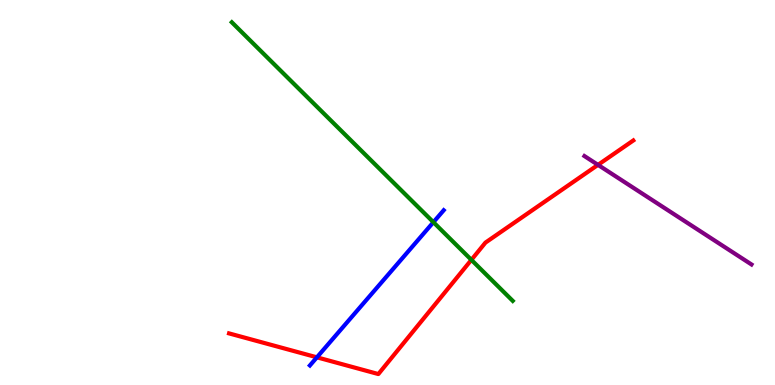[{'lines': ['blue', 'red'], 'intersections': [{'x': 4.09, 'y': 0.719}]}, {'lines': ['green', 'red'], 'intersections': [{'x': 6.08, 'y': 3.25}]}, {'lines': ['purple', 'red'], 'intersections': [{'x': 7.72, 'y': 5.72}]}, {'lines': ['blue', 'green'], 'intersections': [{'x': 5.59, 'y': 4.23}]}, {'lines': ['blue', 'purple'], 'intersections': []}, {'lines': ['green', 'purple'], 'intersections': []}]